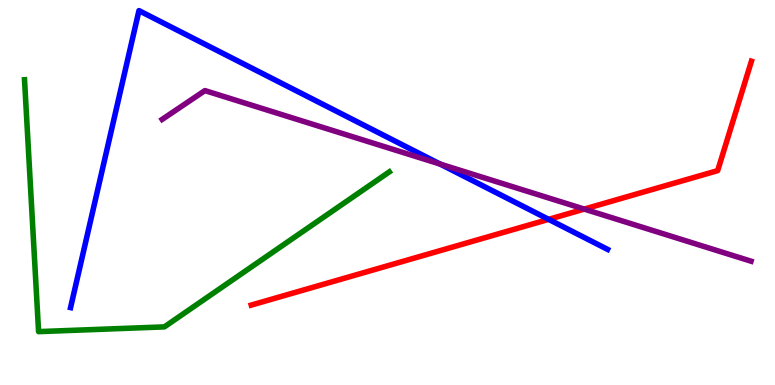[{'lines': ['blue', 'red'], 'intersections': [{'x': 7.08, 'y': 4.3}]}, {'lines': ['green', 'red'], 'intersections': []}, {'lines': ['purple', 'red'], 'intersections': [{'x': 7.54, 'y': 4.57}]}, {'lines': ['blue', 'green'], 'intersections': []}, {'lines': ['blue', 'purple'], 'intersections': [{'x': 5.68, 'y': 5.74}]}, {'lines': ['green', 'purple'], 'intersections': []}]